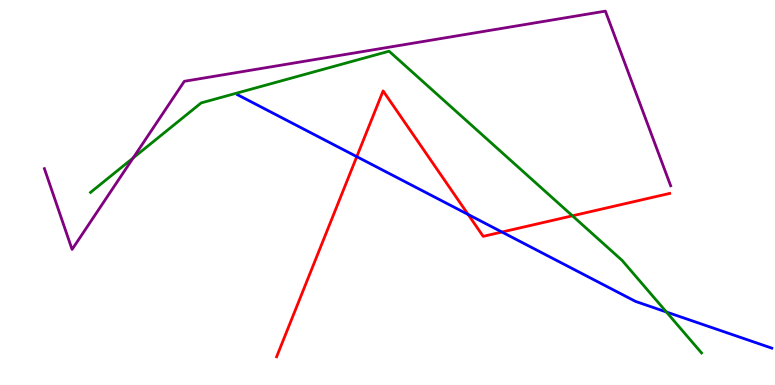[{'lines': ['blue', 'red'], 'intersections': [{'x': 4.6, 'y': 5.93}, {'x': 6.04, 'y': 4.43}, {'x': 6.48, 'y': 3.97}]}, {'lines': ['green', 'red'], 'intersections': [{'x': 7.39, 'y': 4.39}]}, {'lines': ['purple', 'red'], 'intersections': []}, {'lines': ['blue', 'green'], 'intersections': [{'x': 8.6, 'y': 1.9}]}, {'lines': ['blue', 'purple'], 'intersections': []}, {'lines': ['green', 'purple'], 'intersections': [{'x': 1.72, 'y': 5.9}]}]